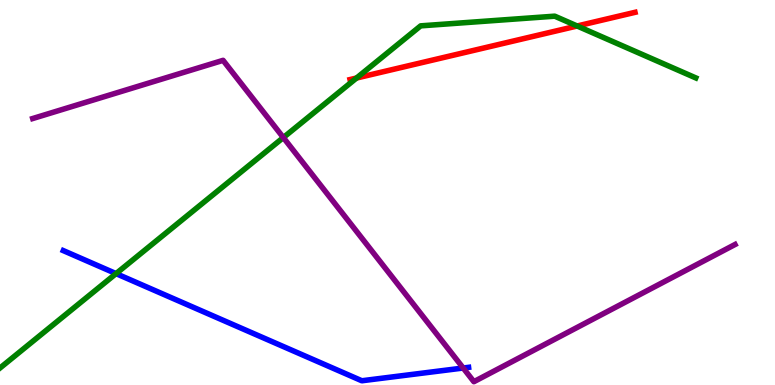[{'lines': ['blue', 'red'], 'intersections': []}, {'lines': ['green', 'red'], 'intersections': [{'x': 4.6, 'y': 7.97}, {'x': 7.45, 'y': 9.32}]}, {'lines': ['purple', 'red'], 'intersections': []}, {'lines': ['blue', 'green'], 'intersections': [{'x': 1.5, 'y': 2.89}]}, {'lines': ['blue', 'purple'], 'intersections': [{'x': 5.98, 'y': 0.441}]}, {'lines': ['green', 'purple'], 'intersections': [{'x': 3.66, 'y': 6.43}]}]